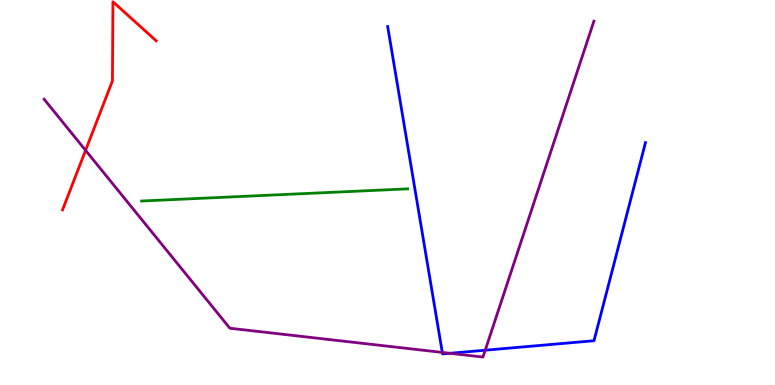[{'lines': ['blue', 'red'], 'intersections': []}, {'lines': ['green', 'red'], 'intersections': []}, {'lines': ['purple', 'red'], 'intersections': [{'x': 1.1, 'y': 6.1}]}, {'lines': ['blue', 'green'], 'intersections': []}, {'lines': ['blue', 'purple'], 'intersections': [{'x': 5.71, 'y': 0.846}, {'x': 5.81, 'y': 0.824}, {'x': 6.26, 'y': 0.904}]}, {'lines': ['green', 'purple'], 'intersections': []}]